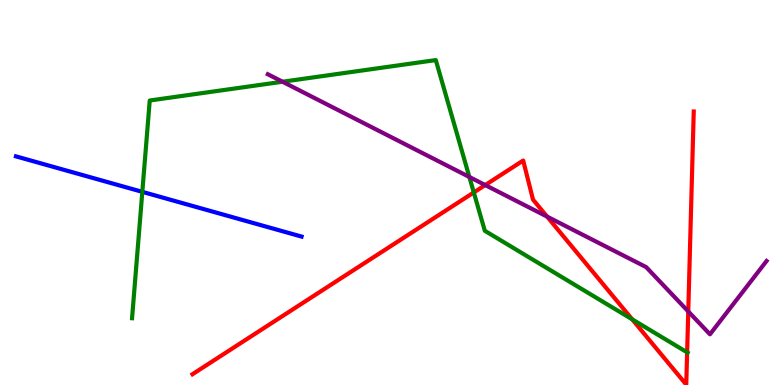[{'lines': ['blue', 'red'], 'intersections': []}, {'lines': ['green', 'red'], 'intersections': [{'x': 6.11, 'y': 5.0}, {'x': 8.16, 'y': 1.71}, {'x': 8.87, 'y': 0.848}]}, {'lines': ['purple', 'red'], 'intersections': [{'x': 6.26, 'y': 5.19}, {'x': 7.06, 'y': 4.37}, {'x': 8.88, 'y': 1.91}]}, {'lines': ['blue', 'green'], 'intersections': [{'x': 1.84, 'y': 5.02}]}, {'lines': ['blue', 'purple'], 'intersections': []}, {'lines': ['green', 'purple'], 'intersections': [{'x': 3.65, 'y': 7.88}, {'x': 6.06, 'y': 5.4}]}]